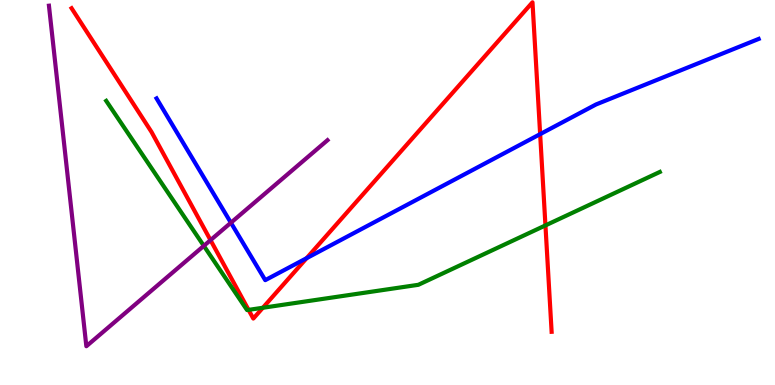[{'lines': ['blue', 'red'], 'intersections': [{'x': 3.96, 'y': 3.29}, {'x': 6.97, 'y': 6.52}]}, {'lines': ['green', 'red'], 'intersections': [{'x': 3.21, 'y': 1.95}, {'x': 3.39, 'y': 2.01}, {'x': 7.04, 'y': 4.15}]}, {'lines': ['purple', 'red'], 'intersections': [{'x': 2.72, 'y': 3.76}]}, {'lines': ['blue', 'green'], 'intersections': []}, {'lines': ['blue', 'purple'], 'intersections': [{'x': 2.98, 'y': 4.22}]}, {'lines': ['green', 'purple'], 'intersections': [{'x': 2.63, 'y': 3.61}]}]